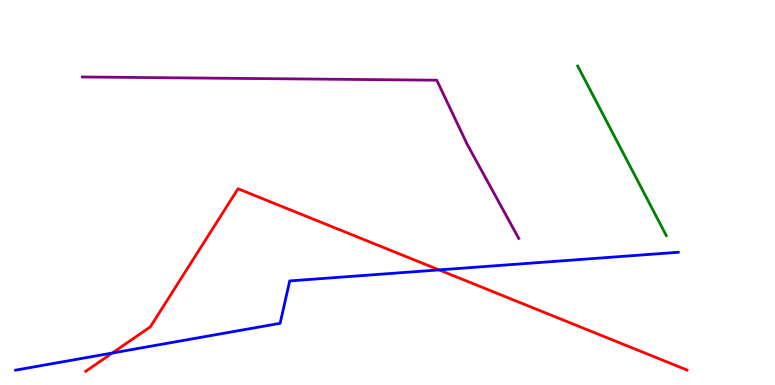[{'lines': ['blue', 'red'], 'intersections': [{'x': 1.45, 'y': 0.831}, {'x': 5.67, 'y': 2.99}]}, {'lines': ['green', 'red'], 'intersections': []}, {'lines': ['purple', 'red'], 'intersections': []}, {'lines': ['blue', 'green'], 'intersections': []}, {'lines': ['blue', 'purple'], 'intersections': []}, {'lines': ['green', 'purple'], 'intersections': []}]